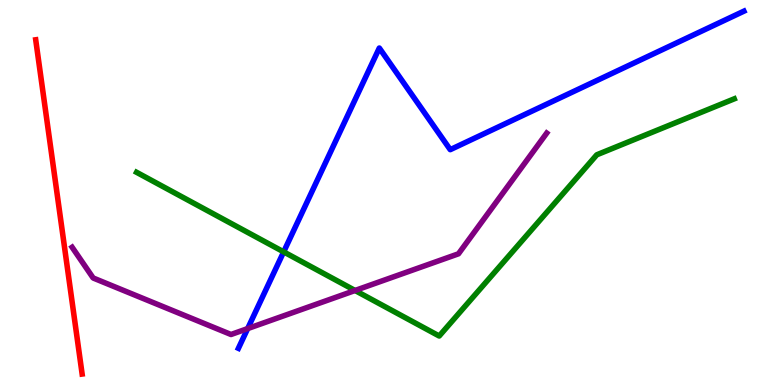[{'lines': ['blue', 'red'], 'intersections': []}, {'lines': ['green', 'red'], 'intersections': []}, {'lines': ['purple', 'red'], 'intersections': []}, {'lines': ['blue', 'green'], 'intersections': [{'x': 3.66, 'y': 3.46}]}, {'lines': ['blue', 'purple'], 'intersections': [{'x': 3.2, 'y': 1.47}]}, {'lines': ['green', 'purple'], 'intersections': [{'x': 4.58, 'y': 2.45}]}]